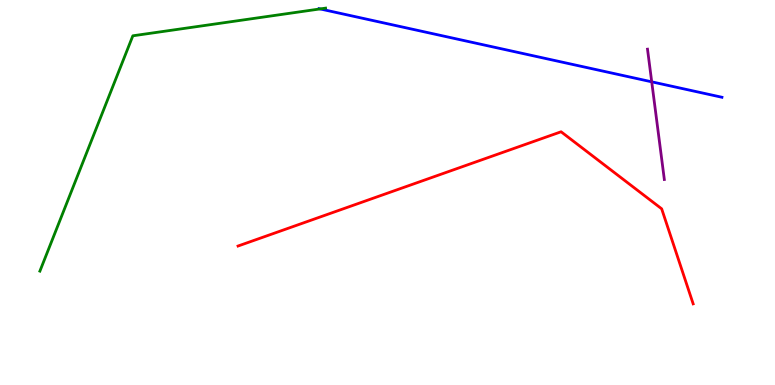[{'lines': ['blue', 'red'], 'intersections': []}, {'lines': ['green', 'red'], 'intersections': []}, {'lines': ['purple', 'red'], 'intersections': []}, {'lines': ['blue', 'green'], 'intersections': [{'x': 4.13, 'y': 9.77}]}, {'lines': ['blue', 'purple'], 'intersections': [{'x': 8.41, 'y': 7.87}]}, {'lines': ['green', 'purple'], 'intersections': []}]